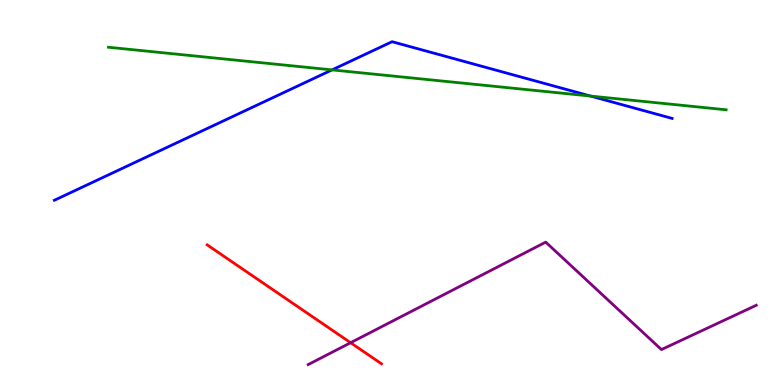[{'lines': ['blue', 'red'], 'intersections': []}, {'lines': ['green', 'red'], 'intersections': []}, {'lines': ['purple', 'red'], 'intersections': [{'x': 4.52, 'y': 1.1}]}, {'lines': ['blue', 'green'], 'intersections': [{'x': 4.28, 'y': 8.18}, {'x': 7.62, 'y': 7.5}]}, {'lines': ['blue', 'purple'], 'intersections': []}, {'lines': ['green', 'purple'], 'intersections': []}]